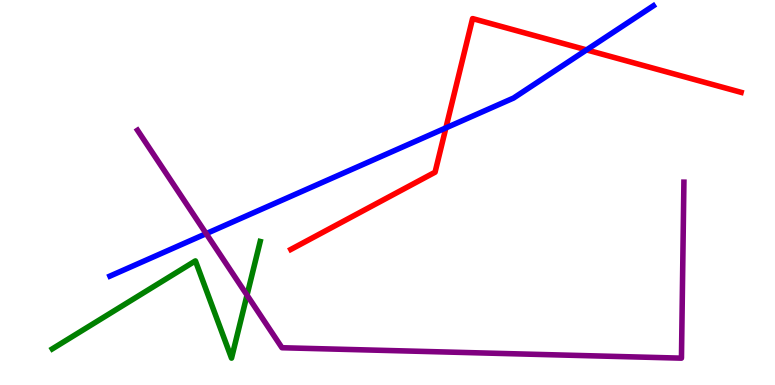[{'lines': ['blue', 'red'], 'intersections': [{'x': 5.75, 'y': 6.68}, {'x': 7.57, 'y': 8.7}]}, {'lines': ['green', 'red'], 'intersections': []}, {'lines': ['purple', 'red'], 'intersections': []}, {'lines': ['blue', 'green'], 'intersections': []}, {'lines': ['blue', 'purple'], 'intersections': [{'x': 2.66, 'y': 3.93}]}, {'lines': ['green', 'purple'], 'intersections': [{'x': 3.19, 'y': 2.33}]}]